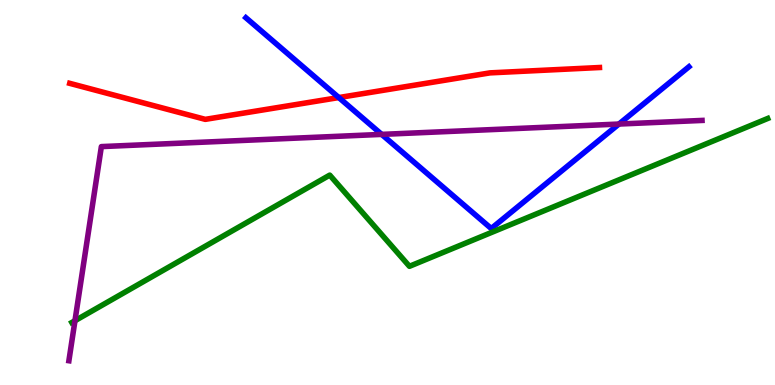[{'lines': ['blue', 'red'], 'intersections': [{'x': 4.37, 'y': 7.47}]}, {'lines': ['green', 'red'], 'intersections': []}, {'lines': ['purple', 'red'], 'intersections': []}, {'lines': ['blue', 'green'], 'intersections': []}, {'lines': ['blue', 'purple'], 'intersections': [{'x': 4.92, 'y': 6.51}, {'x': 7.99, 'y': 6.78}]}, {'lines': ['green', 'purple'], 'intersections': [{'x': 0.967, 'y': 1.67}]}]